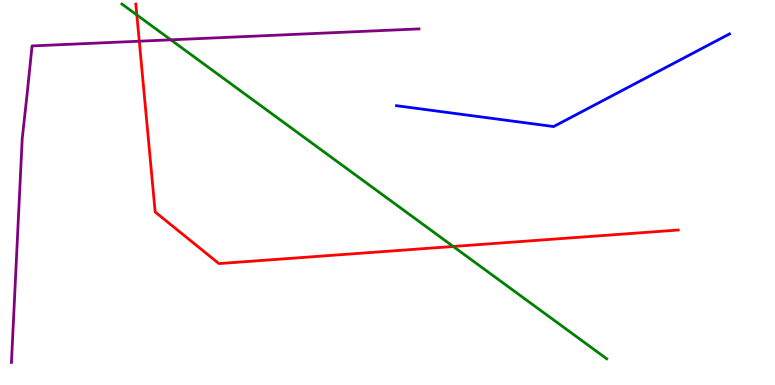[{'lines': ['blue', 'red'], 'intersections': []}, {'lines': ['green', 'red'], 'intersections': [{'x': 1.77, 'y': 9.61}, {'x': 5.85, 'y': 3.6}]}, {'lines': ['purple', 'red'], 'intersections': [{'x': 1.8, 'y': 8.93}]}, {'lines': ['blue', 'green'], 'intersections': []}, {'lines': ['blue', 'purple'], 'intersections': []}, {'lines': ['green', 'purple'], 'intersections': [{'x': 2.2, 'y': 8.97}]}]